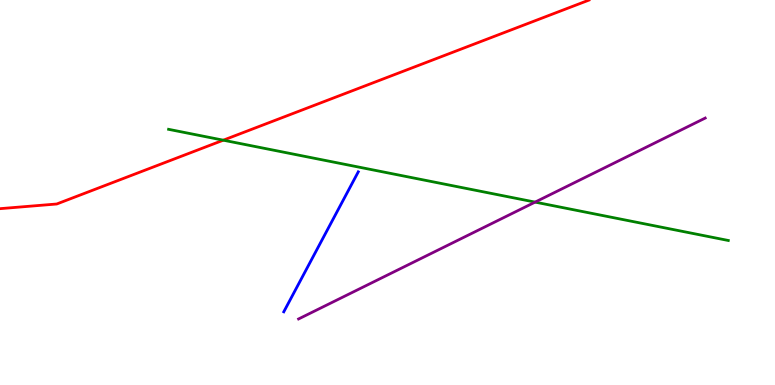[{'lines': ['blue', 'red'], 'intersections': []}, {'lines': ['green', 'red'], 'intersections': [{'x': 2.88, 'y': 6.36}]}, {'lines': ['purple', 'red'], 'intersections': []}, {'lines': ['blue', 'green'], 'intersections': []}, {'lines': ['blue', 'purple'], 'intersections': []}, {'lines': ['green', 'purple'], 'intersections': [{'x': 6.9, 'y': 4.75}]}]